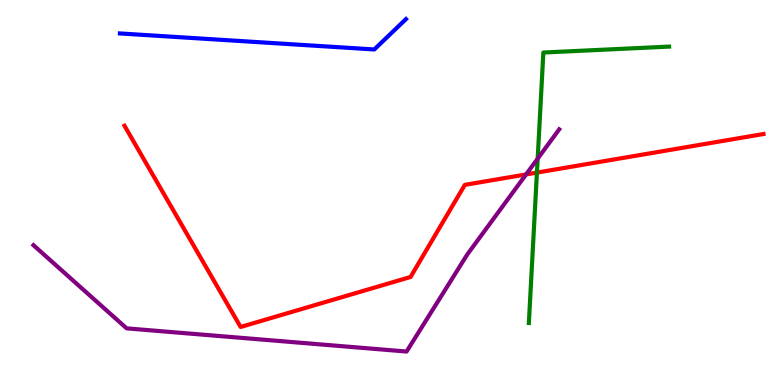[{'lines': ['blue', 'red'], 'intersections': []}, {'lines': ['green', 'red'], 'intersections': [{'x': 6.93, 'y': 5.52}]}, {'lines': ['purple', 'red'], 'intersections': [{'x': 6.79, 'y': 5.47}]}, {'lines': ['blue', 'green'], 'intersections': []}, {'lines': ['blue', 'purple'], 'intersections': []}, {'lines': ['green', 'purple'], 'intersections': [{'x': 6.94, 'y': 5.88}]}]